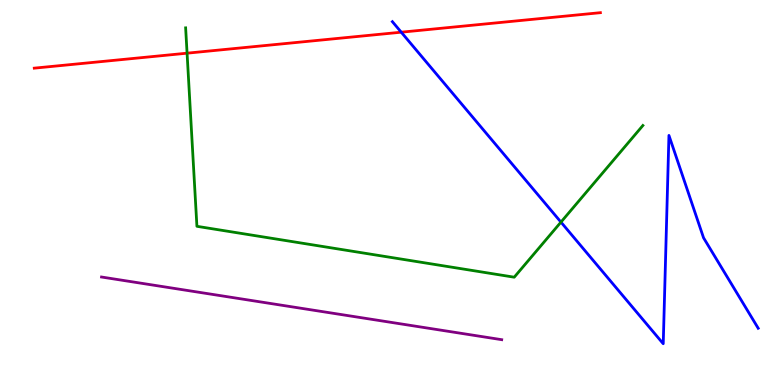[{'lines': ['blue', 'red'], 'intersections': [{'x': 5.18, 'y': 9.16}]}, {'lines': ['green', 'red'], 'intersections': [{'x': 2.41, 'y': 8.62}]}, {'lines': ['purple', 'red'], 'intersections': []}, {'lines': ['blue', 'green'], 'intersections': [{'x': 7.24, 'y': 4.23}]}, {'lines': ['blue', 'purple'], 'intersections': []}, {'lines': ['green', 'purple'], 'intersections': []}]